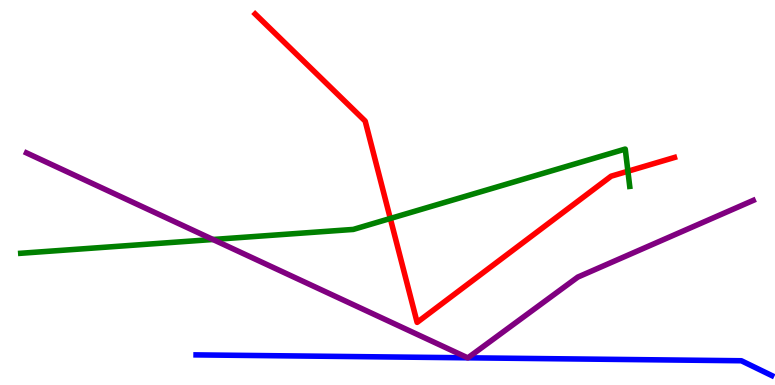[{'lines': ['blue', 'red'], 'intersections': []}, {'lines': ['green', 'red'], 'intersections': [{'x': 5.04, 'y': 4.33}, {'x': 8.1, 'y': 5.55}]}, {'lines': ['purple', 'red'], 'intersections': []}, {'lines': ['blue', 'green'], 'intersections': []}, {'lines': ['blue', 'purple'], 'intersections': [{'x': 6.03, 'y': 0.706}, {'x': 6.04, 'y': 0.706}]}, {'lines': ['green', 'purple'], 'intersections': [{'x': 2.75, 'y': 3.78}]}]